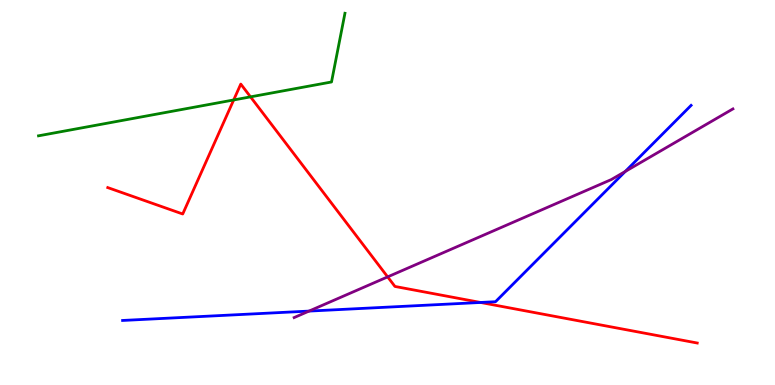[{'lines': ['blue', 'red'], 'intersections': [{'x': 6.2, 'y': 2.14}]}, {'lines': ['green', 'red'], 'intersections': [{'x': 3.02, 'y': 7.4}, {'x': 3.23, 'y': 7.48}]}, {'lines': ['purple', 'red'], 'intersections': [{'x': 5.0, 'y': 2.81}]}, {'lines': ['blue', 'green'], 'intersections': []}, {'lines': ['blue', 'purple'], 'intersections': [{'x': 3.99, 'y': 1.92}, {'x': 8.07, 'y': 5.55}]}, {'lines': ['green', 'purple'], 'intersections': []}]